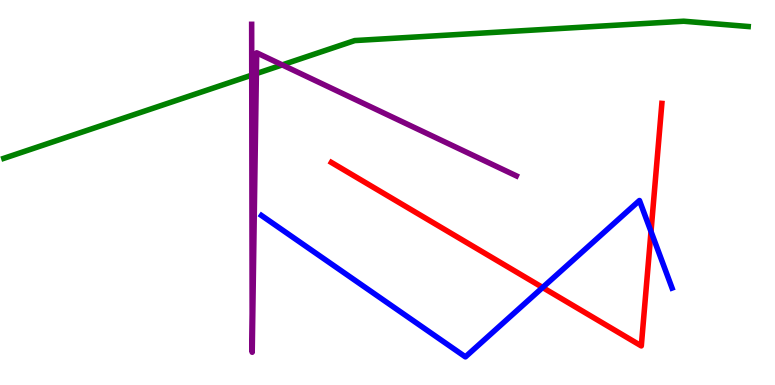[{'lines': ['blue', 'red'], 'intersections': [{'x': 7.0, 'y': 2.53}, {'x': 8.4, 'y': 3.99}]}, {'lines': ['green', 'red'], 'intersections': []}, {'lines': ['purple', 'red'], 'intersections': []}, {'lines': ['blue', 'green'], 'intersections': []}, {'lines': ['blue', 'purple'], 'intersections': []}, {'lines': ['green', 'purple'], 'intersections': [{'x': 3.25, 'y': 8.05}, {'x': 3.31, 'y': 8.09}, {'x': 3.64, 'y': 8.31}]}]